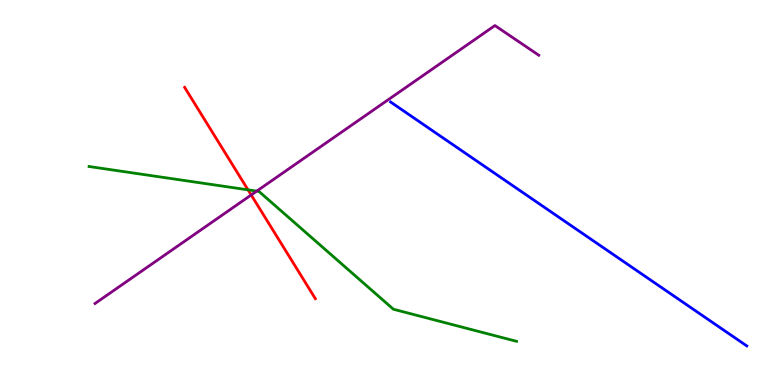[{'lines': ['blue', 'red'], 'intersections': []}, {'lines': ['green', 'red'], 'intersections': [{'x': 3.2, 'y': 5.07}]}, {'lines': ['purple', 'red'], 'intersections': [{'x': 3.24, 'y': 4.94}]}, {'lines': ['blue', 'green'], 'intersections': []}, {'lines': ['blue', 'purple'], 'intersections': []}, {'lines': ['green', 'purple'], 'intersections': [{'x': 3.31, 'y': 5.04}]}]